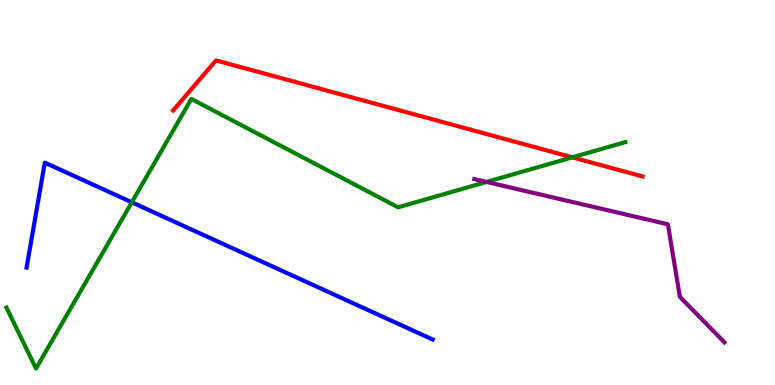[{'lines': ['blue', 'red'], 'intersections': []}, {'lines': ['green', 'red'], 'intersections': [{'x': 7.38, 'y': 5.91}]}, {'lines': ['purple', 'red'], 'intersections': []}, {'lines': ['blue', 'green'], 'intersections': [{'x': 1.7, 'y': 4.75}]}, {'lines': ['blue', 'purple'], 'intersections': []}, {'lines': ['green', 'purple'], 'intersections': [{'x': 6.28, 'y': 5.27}]}]